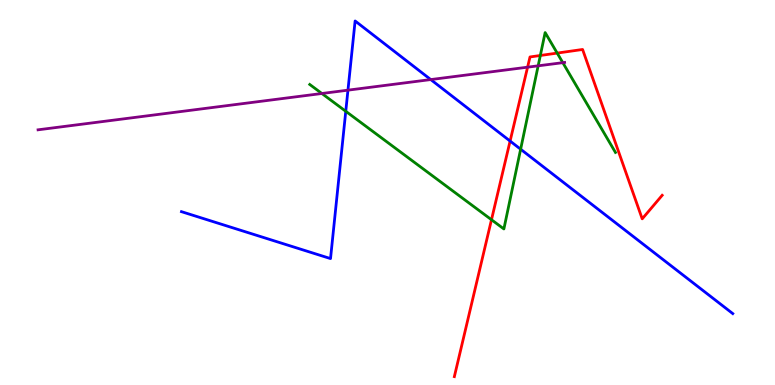[{'lines': ['blue', 'red'], 'intersections': [{'x': 6.58, 'y': 6.34}]}, {'lines': ['green', 'red'], 'intersections': [{'x': 6.34, 'y': 4.29}, {'x': 6.97, 'y': 8.56}, {'x': 7.19, 'y': 8.62}]}, {'lines': ['purple', 'red'], 'intersections': [{'x': 6.81, 'y': 8.26}]}, {'lines': ['blue', 'green'], 'intersections': [{'x': 4.46, 'y': 7.11}, {'x': 6.72, 'y': 6.12}]}, {'lines': ['blue', 'purple'], 'intersections': [{'x': 4.49, 'y': 7.66}, {'x': 5.56, 'y': 7.93}]}, {'lines': ['green', 'purple'], 'intersections': [{'x': 4.15, 'y': 7.57}, {'x': 6.94, 'y': 8.29}, {'x': 7.26, 'y': 8.37}]}]